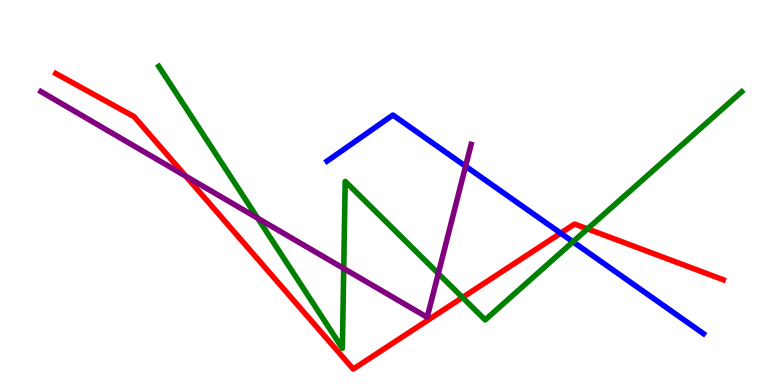[{'lines': ['blue', 'red'], 'intersections': [{'x': 7.23, 'y': 3.94}]}, {'lines': ['green', 'red'], 'intersections': [{'x': 5.97, 'y': 2.27}, {'x': 7.58, 'y': 4.05}]}, {'lines': ['purple', 'red'], 'intersections': [{'x': 2.4, 'y': 5.42}]}, {'lines': ['blue', 'green'], 'intersections': [{'x': 7.39, 'y': 3.72}]}, {'lines': ['blue', 'purple'], 'intersections': [{'x': 6.01, 'y': 5.68}]}, {'lines': ['green', 'purple'], 'intersections': [{'x': 3.33, 'y': 4.33}, {'x': 4.44, 'y': 3.03}, {'x': 5.66, 'y': 2.9}]}]